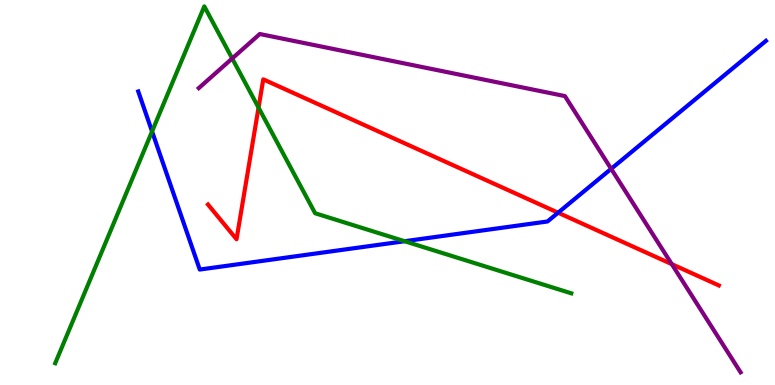[{'lines': ['blue', 'red'], 'intersections': [{'x': 7.2, 'y': 4.48}]}, {'lines': ['green', 'red'], 'intersections': [{'x': 3.34, 'y': 7.2}]}, {'lines': ['purple', 'red'], 'intersections': [{'x': 8.67, 'y': 3.14}]}, {'lines': ['blue', 'green'], 'intersections': [{'x': 1.96, 'y': 6.59}, {'x': 5.22, 'y': 3.73}]}, {'lines': ['blue', 'purple'], 'intersections': [{'x': 7.89, 'y': 5.61}]}, {'lines': ['green', 'purple'], 'intersections': [{'x': 3.0, 'y': 8.48}]}]